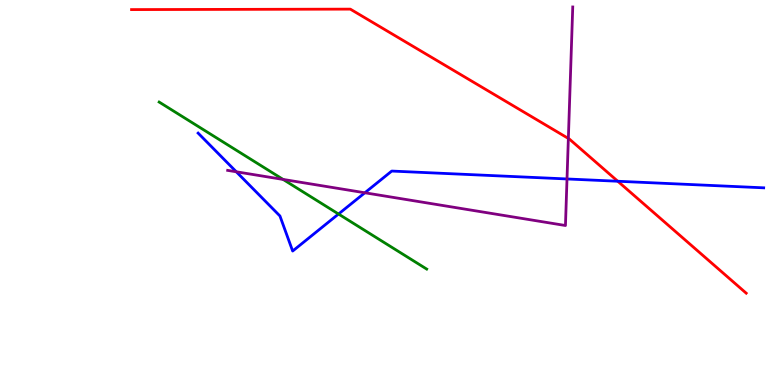[{'lines': ['blue', 'red'], 'intersections': [{'x': 7.97, 'y': 5.29}]}, {'lines': ['green', 'red'], 'intersections': []}, {'lines': ['purple', 'red'], 'intersections': [{'x': 7.33, 'y': 6.4}]}, {'lines': ['blue', 'green'], 'intersections': [{'x': 4.37, 'y': 4.44}]}, {'lines': ['blue', 'purple'], 'intersections': [{'x': 3.05, 'y': 5.54}, {'x': 4.71, 'y': 4.99}, {'x': 7.32, 'y': 5.35}]}, {'lines': ['green', 'purple'], 'intersections': [{'x': 3.65, 'y': 5.34}]}]